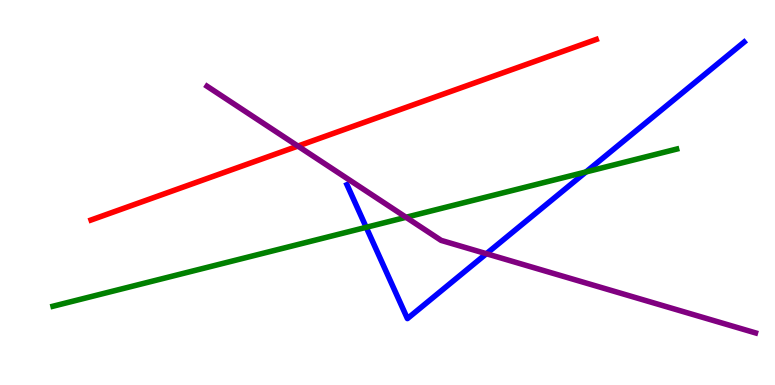[{'lines': ['blue', 'red'], 'intersections': []}, {'lines': ['green', 'red'], 'intersections': []}, {'lines': ['purple', 'red'], 'intersections': [{'x': 3.84, 'y': 6.21}]}, {'lines': ['blue', 'green'], 'intersections': [{'x': 4.73, 'y': 4.1}, {'x': 7.56, 'y': 5.53}]}, {'lines': ['blue', 'purple'], 'intersections': [{'x': 6.28, 'y': 3.41}]}, {'lines': ['green', 'purple'], 'intersections': [{'x': 5.24, 'y': 4.36}]}]